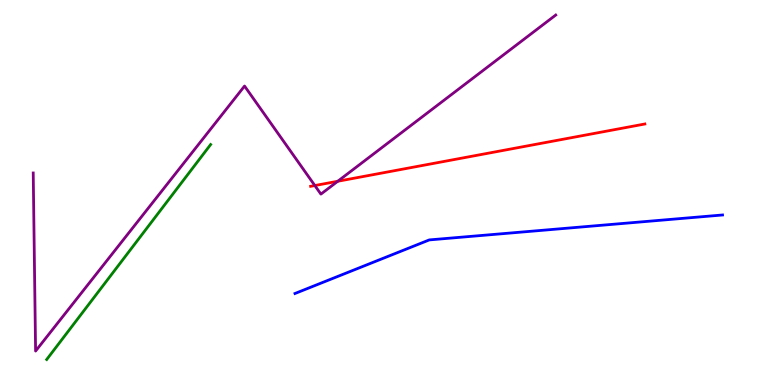[{'lines': ['blue', 'red'], 'intersections': []}, {'lines': ['green', 'red'], 'intersections': []}, {'lines': ['purple', 'red'], 'intersections': [{'x': 4.06, 'y': 5.18}, {'x': 4.36, 'y': 5.29}]}, {'lines': ['blue', 'green'], 'intersections': []}, {'lines': ['blue', 'purple'], 'intersections': []}, {'lines': ['green', 'purple'], 'intersections': []}]